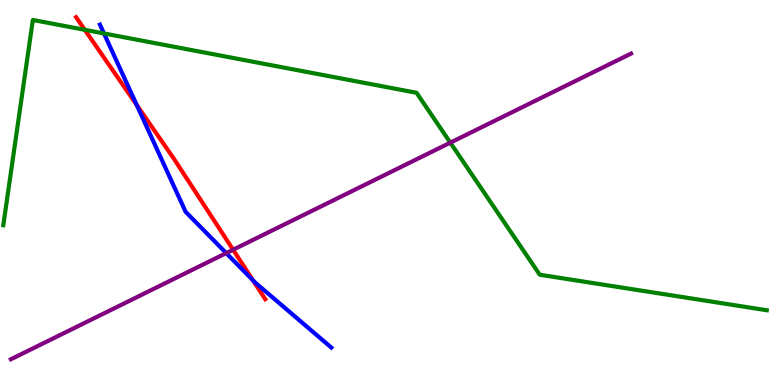[{'lines': ['blue', 'red'], 'intersections': [{'x': 1.76, 'y': 7.28}, {'x': 3.27, 'y': 2.72}]}, {'lines': ['green', 'red'], 'intersections': [{'x': 1.09, 'y': 9.23}]}, {'lines': ['purple', 'red'], 'intersections': [{'x': 3.01, 'y': 3.51}]}, {'lines': ['blue', 'green'], 'intersections': [{'x': 1.34, 'y': 9.13}]}, {'lines': ['blue', 'purple'], 'intersections': [{'x': 2.92, 'y': 3.43}]}, {'lines': ['green', 'purple'], 'intersections': [{'x': 5.81, 'y': 6.29}]}]